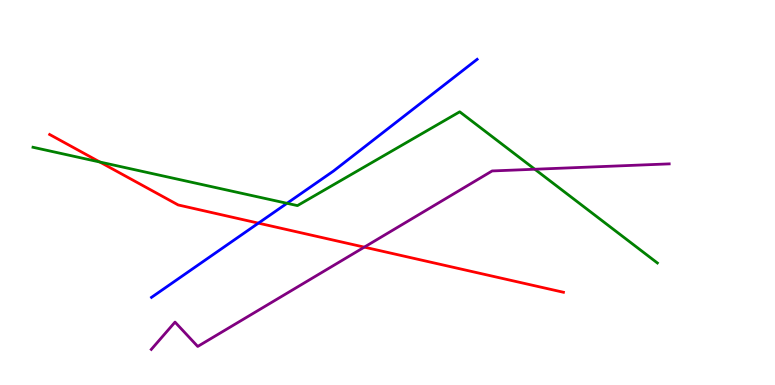[{'lines': ['blue', 'red'], 'intersections': [{'x': 3.33, 'y': 4.2}]}, {'lines': ['green', 'red'], 'intersections': [{'x': 1.29, 'y': 5.79}]}, {'lines': ['purple', 'red'], 'intersections': [{'x': 4.7, 'y': 3.58}]}, {'lines': ['blue', 'green'], 'intersections': [{'x': 3.7, 'y': 4.72}]}, {'lines': ['blue', 'purple'], 'intersections': []}, {'lines': ['green', 'purple'], 'intersections': [{'x': 6.9, 'y': 5.6}]}]